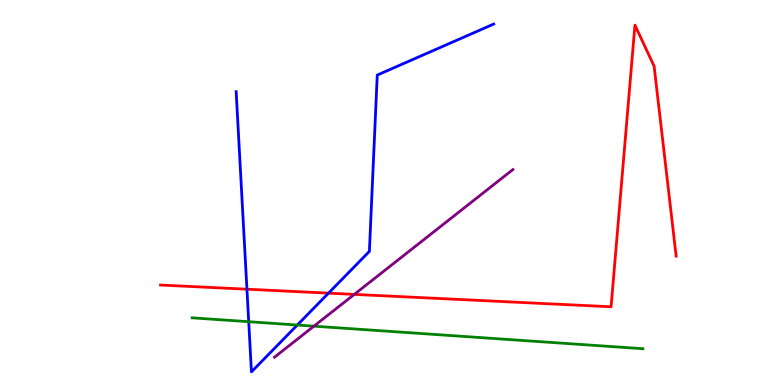[{'lines': ['blue', 'red'], 'intersections': [{'x': 3.19, 'y': 2.49}, {'x': 4.24, 'y': 2.39}]}, {'lines': ['green', 'red'], 'intersections': []}, {'lines': ['purple', 'red'], 'intersections': [{'x': 4.57, 'y': 2.35}]}, {'lines': ['blue', 'green'], 'intersections': [{'x': 3.21, 'y': 1.64}, {'x': 3.84, 'y': 1.56}]}, {'lines': ['blue', 'purple'], 'intersections': []}, {'lines': ['green', 'purple'], 'intersections': [{'x': 4.05, 'y': 1.53}]}]